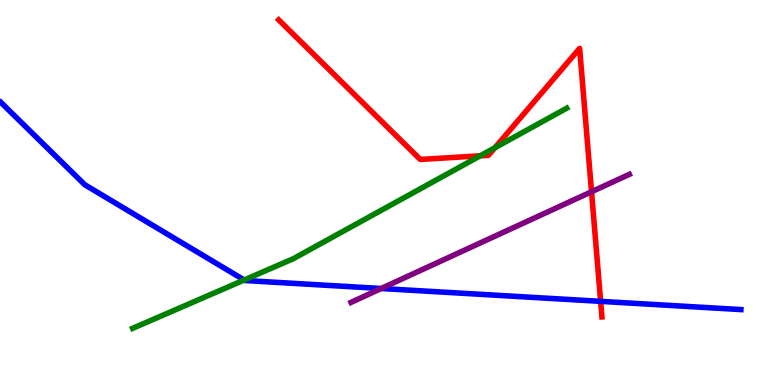[{'lines': ['blue', 'red'], 'intersections': [{'x': 7.75, 'y': 2.17}]}, {'lines': ['green', 'red'], 'intersections': [{'x': 6.2, 'y': 5.95}, {'x': 6.39, 'y': 6.16}]}, {'lines': ['purple', 'red'], 'intersections': [{'x': 7.63, 'y': 5.02}]}, {'lines': ['blue', 'green'], 'intersections': [{'x': 3.15, 'y': 2.73}]}, {'lines': ['blue', 'purple'], 'intersections': [{'x': 4.92, 'y': 2.51}]}, {'lines': ['green', 'purple'], 'intersections': []}]